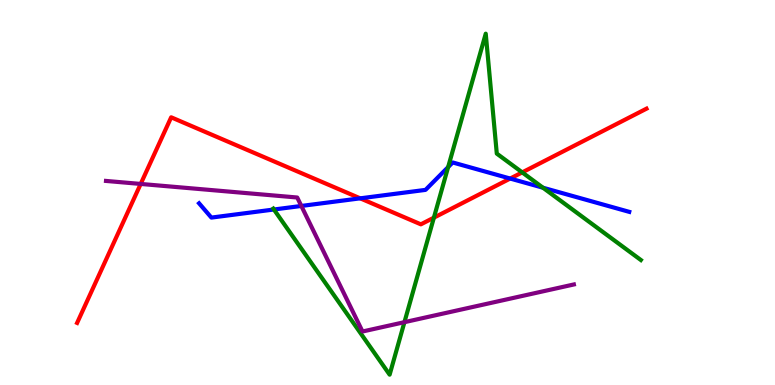[{'lines': ['blue', 'red'], 'intersections': [{'x': 4.65, 'y': 4.85}, {'x': 6.58, 'y': 5.36}]}, {'lines': ['green', 'red'], 'intersections': [{'x': 5.6, 'y': 4.35}, {'x': 6.74, 'y': 5.52}]}, {'lines': ['purple', 'red'], 'intersections': [{'x': 1.82, 'y': 5.22}]}, {'lines': ['blue', 'green'], 'intersections': [{'x': 3.53, 'y': 4.56}, {'x': 5.78, 'y': 5.66}, {'x': 7.01, 'y': 5.12}]}, {'lines': ['blue', 'purple'], 'intersections': [{'x': 3.89, 'y': 4.65}]}, {'lines': ['green', 'purple'], 'intersections': [{'x': 5.22, 'y': 1.63}]}]